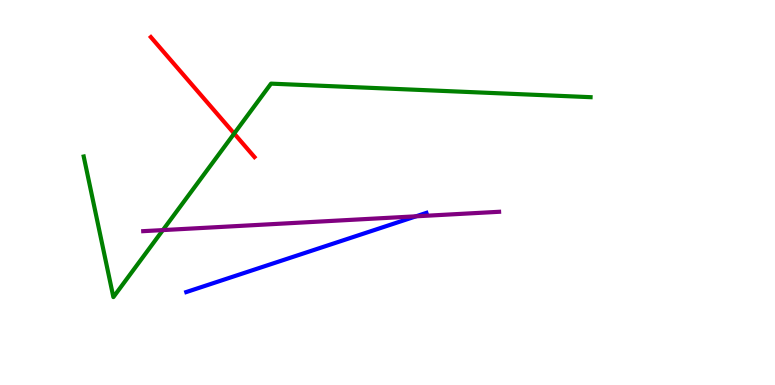[{'lines': ['blue', 'red'], 'intersections': []}, {'lines': ['green', 'red'], 'intersections': [{'x': 3.02, 'y': 6.53}]}, {'lines': ['purple', 'red'], 'intersections': []}, {'lines': ['blue', 'green'], 'intersections': []}, {'lines': ['blue', 'purple'], 'intersections': [{'x': 5.37, 'y': 4.38}]}, {'lines': ['green', 'purple'], 'intersections': [{'x': 2.1, 'y': 4.02}]}]